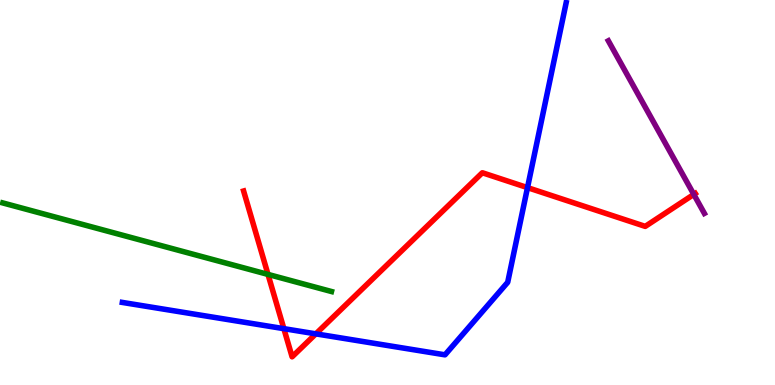[{'lines': ['blue', 'red'], 'intersections': [{'x': 3.66, 'y': 1.46}, {'x': 4.08, 'y': 1.33}, {'x': 6.81, 'y': 5.13}]}, {'lines': ['green', 'red'], 'intersections': [{'x': 3.46, 'y': 2.87}]}, {'lines': ['purple', 'red'], 'intersections': [{'x': 8.95, 'y': 4.95}]}, {'lines': ['blue', 'green'], 'intersections': []}, {'lines': ['blue', 'purple'], 'intersections': []}, {'lines': ['green', 'purple'], 'intersections': []}]